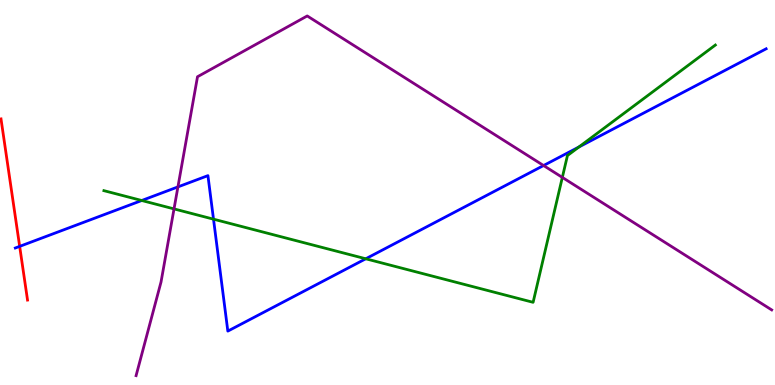[{'lines': ['blue', 'red'], 'intersections': [{'x': 0.254, 'y': 3.6}]}, {'lines': ['green', 'red'], 'intersections': []}, {'lines': ['purple', 'red'], 'intersections': []}, {'lines': ['blue', 'green'], 'intersections': [{'x': 1.83, 'y': 4.79}, {'x': 2.75, 'y': 4.31}, {'x': 4.72, 'y': 3.28}, {'x': 7.47, 'y': 6.18}]}, {'lines': ['blue', 'purple'], 'intersections': [{'x': 2.3, 'y': 5.15}, {'x': 7.01, 'y': 5.7}]}, {'lines': ['green', 'purple'], 'intersections': [{'x': 2.25, 'y': 4.57}, {'x': 7.26, 'y': 5.39}]}]